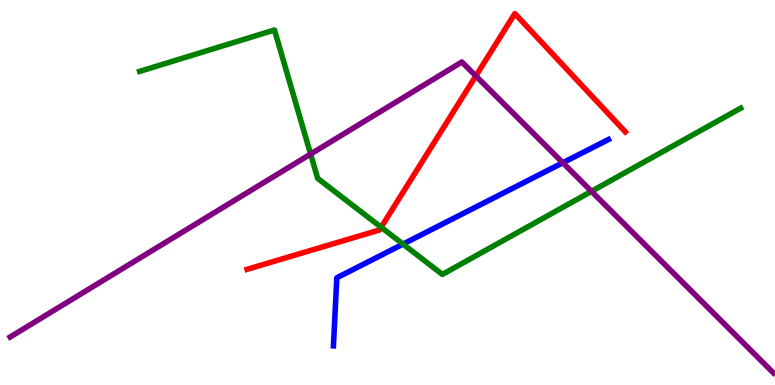[{'lines': ['blue', 'red'], 'intersections': []}, {'lines': ['green', 'red'], 'intersections': [{'x': 4.92, 'y': 4.1}]}, {'lines': ['purple', 'red'], 'intersections': [{'x': 6.14, 'y': 8.03}]}, {'lines': ['blue', 'green'], 'intersections': [{'x': 5.2, 'y': 3.66}]}, {'lines': ['blue', 'purple'], 'intersections': [{'x': 7.26, 'y': 5.77}]}, {'lines': ['green', 'purple'], 'intersections': [{'x': 4.01, 'y': 6.0}, {'x': 7.63, 'y': 5.03}]}]